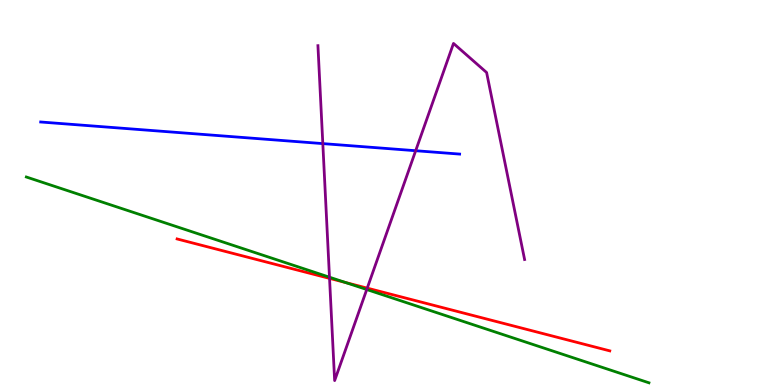[{'lines': ['blue', 'red'], 'intersections': []}, {'lines': ['green', 'red'], 'intersections': [{'x': 4.46, 'y': 2.66}]}, {'lines': ['purple', 'red'], 'intersections': [{'x': 4.25, 'y': 2.77}, {'x': 4.74, 'y': 2.52}]}, {'lines': ['blue', 'green'], 'intersections': []}, {'lines': ['blue', 'purple'], 'intersections': [{'x': 4.17, 'y': 6.27}, {'x': 5.36, 'y': 6.09}]}, {'lines': ['green', 'purple'], 'intersections': [{'x': 4.25, 'y': 2.8}, {'x': 4.73, 'y': 2.48}]}]